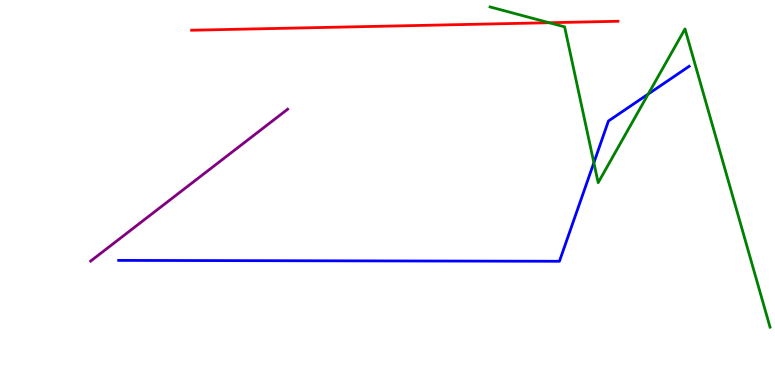[{'lines': ['blue', 'red'], 'intersections': []}, {'lines': ['green', 'red'], 'intersections': [{'x': 7.09, 'y': 9.41}]}, {'lines': ['purple', 'red'], 'intersections': []}, {'lines': ['blue', 'green'], 'intersections': [{'x': 7.66, 'y': 5.77}, {'x': 8.36, 'y': 7.56}]}, {'lines': ['blue', 'purple'], 'intersections': []}, {'lines': ['green', 'purple'], 'intersections': []}]